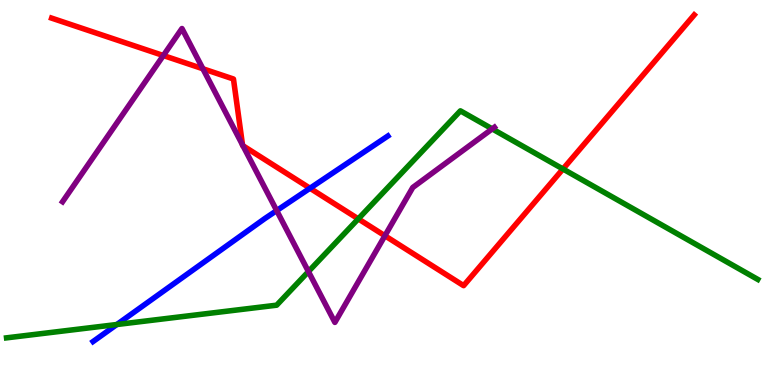[{'lines': ['blue', 'red'], 'intersections': [{'x': 4.0, 'y': 5.11}]}, {'lines': ['green', 'red'], 'intersections': [{'x': 4.62, 'y': 4.32}, {'x': 7.26, 'y': 5.61}]}, {'lines': ['purple', 'red'], 'intersections': [{'x': 2.11, 'y': 8.56}, {'x': 2.62, 'y': 8.21}, {'x': 3.13, 'y': 6.24}, {'x': 3.13, 'y': 6.21}, {'x': 4.97, 'y': 3.88}]}, {'lines': ['blue', 'green'], 'intersections': [{'x': 1.51, 'y': 1.57}]}, {'lines': ['blue', 'purple'], 'intersections': [{'x': 3.57, 'y': 4.53}]}, {'lines': ['green', 'purple'], 'intersections': [{'x': 3.98, 'y': 2.95}, {'x': 6.35, 'y': 6.65}]}]